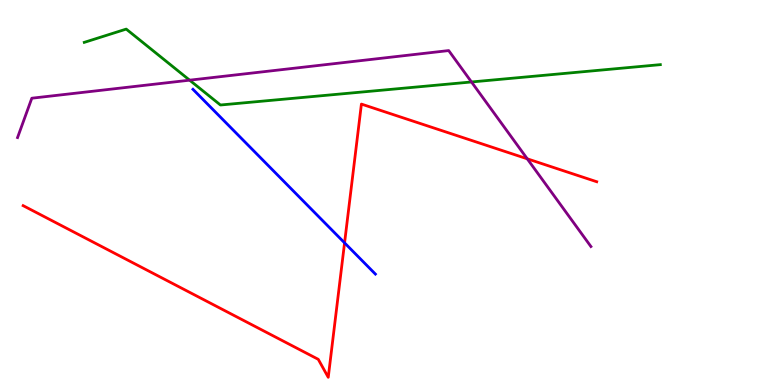[{'lines': ['blue', 'red'], 'intersections': [{'x': 4.45, 'y': 3.69}]}, {'lines': ['green', 'red'], 'intersections': []}, {'lines': ['purple', 'red'], 'intersections': [{'x': 6.8, 'y': 5.88}]}, {'lines': ['blue', 'green'], 'intersections': []}, {'lines': ['blue', 'purple'], 'intersections': []}, {'lines': ['green', 'purple'], 'intersections': [{'x': 2.45, 'y': 7.92}, {'x': 6.08, 'y': 7.87}]}]